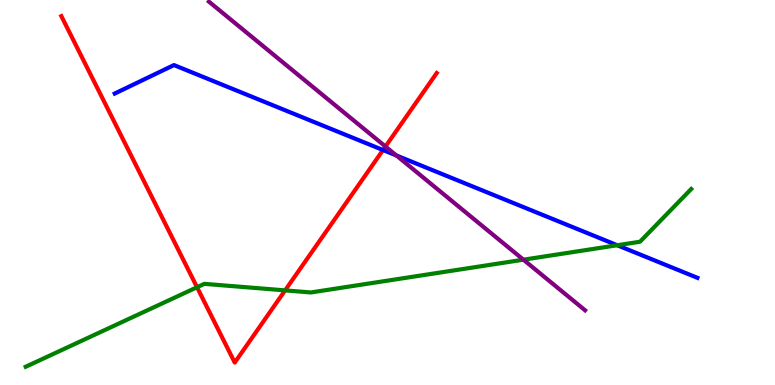[{'lines': ['blue', 'red'], 'intersections': [{'x': 4.94, 'y': 6.1}]}, {'lines': ['green', 'red'], 'intersections': [{'x': 2.54, 'y': 2.54}, {'x': 3.68, 'y': 2.46}]}, {'lines': ['purple', 'red'], 'intersections': [{'x': 4.97, 'y': 6.19}]}, {'lines': ['blue', 'green'], 'intersections': [{'x': 7.96, 'y': 3.63}]}, {'lines': ['blue', 'purple'], 'intersections': [{'x': 5.11, 'y': 5.96}]}, {'lines': ['green', 'purple'], 'intersections': [{'x': 6.75, 'y': 3.25}]}]